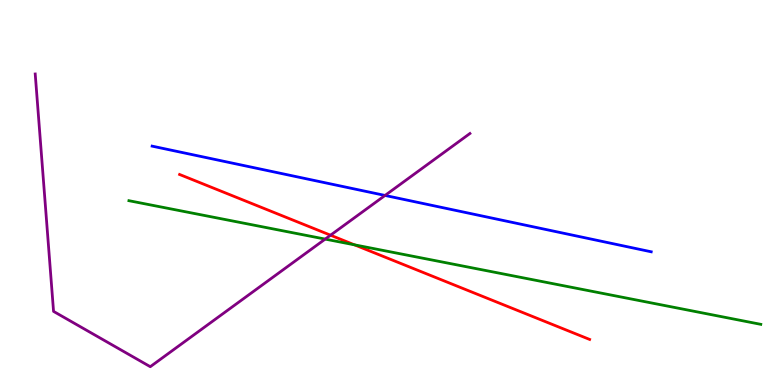[{'lines': ['blue', 'red'], 'intersections': []}, {'lines': ['green', 'red'], 'intersections': [{'x': 4.57, 'y': 3.64}]}, {'lines': ['purple', 'red'], 'intersections': [{'x': 4.26, 'y': 3.89}]}, {'lines': ['blue', 'green'], 'intersections': []}, {'lines': ['blue', 'purple'], 'intersections': [{'x': 4.97, 'y': 4.92}]}, {'lines': ['green', 'purple'], 'intersections': [{'x': 4.2, 'y': 3.79}]}]